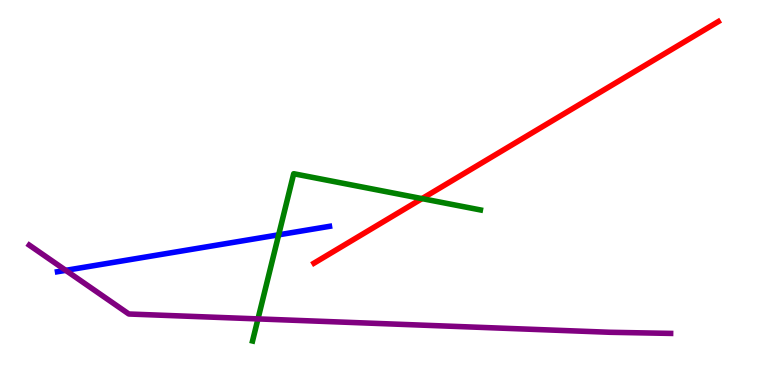[{'lines': ['blue', 'red'], 'intersections': []}, {'lines': ['green', 'red'], 'intersections': [{'x': 5.45, 'y': 4.84}]}, {'lines': ['purple', 'red'], 'intersections': []}, {'lines': ['blue', 'green'], 'intersections': [{'x': 3.6, 'y': 3.9}]}, {'lines': ['blue', 'purple'], 'intersections': [{'x': 0.848, 'y': 2.98}]}, {'lines': ['green', 'purple'], 'intersections': [{'x': 3.33, 'y': 1.72}]}]